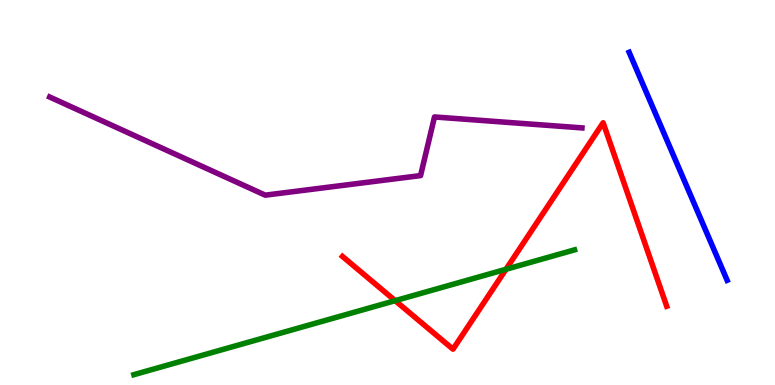[{'lines': ['blue', 'red'], 'intersections': []}, {'lines': ['green', 'red'], 'intersections': [{'x': 5.1, 'y': 2.19}, {'x': 6.53, 'y': 3.01}]}, {'lines': ['purple', 'red'], 'intersections': []}, {'lines': ['blue', 'green'], 'intersections': []}, {'lines': ['blue', 'purple'], 'intersections': []}, {'lines': ['green', 'purple'], 'intersections': []}]